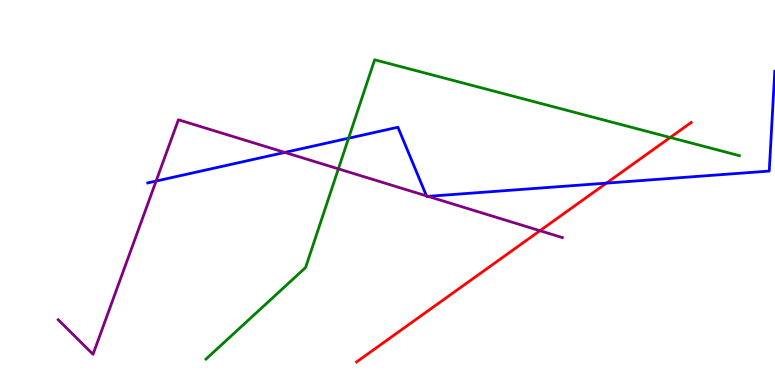[{'lines': ['blue', 'red'], 'intersections': [{'x': 7.82, 'y': 5.24}]}, {'lines': ['green', 'red'], 'intersections': [{'x': 8.65, 'y': 6.43}]}, {'lines': ['purple', 'red'], 'intersections': [{'x': 6.97, 'y': 4.01}]}, {'lines': ['blue', 'green'], 'intersections': [{'x': 4.5, 'y': 6.41}]}, {'lines': ['blue', 'purple'], 'intersections': [{'x': 2.01, 'y': 5.3}, {'x': 3.67, 'y': 6.04}, {'x': 5.5, 'y': 4.91}, {'x': 5.52, 'y': 4.9}]}, {'lines': ['green', 'purple'], 'intersections': [{'x': 4.37, 'y': 5.61}]}]